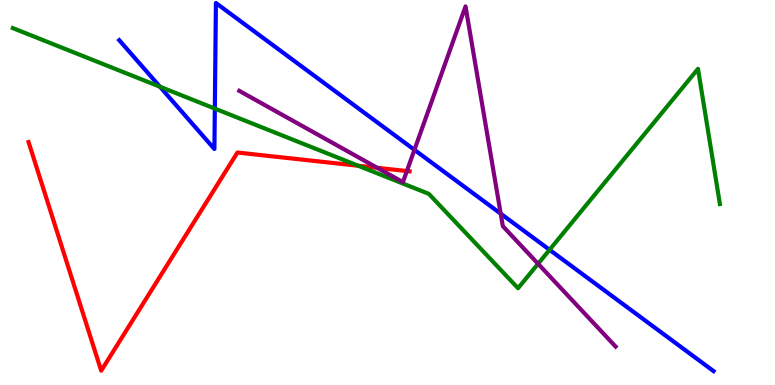[{'lines': ['blue', 'red'], 'intersections': []}, {'lines': ['green', 'red'], 'intersections': [{'x': 4.62, 'y': 5.69}]}, {'lines': ['purple', 'red'], 'intersections': [{'x': 4.87, 'y': 5.64}, {'x': 5.25, 'y': 5.56}]}, {'lines': ['blue', 'green'], 'intersections': [{'x': 2.06, 'y': 7.75}, {'x': 2.77, 'y': 7.18}, {'x': 7.09, 'y': 3.51}]}, {'lines': ['blue', 'purple'], 'intersections': [{'x': 5.35, 'y': 6.11}, {'x': 6.46, 'y': 4.45}]}, {'lines': ['green', 'purple'], 'intersections': [{'x': 6.94, 'y': 3.15}]}]